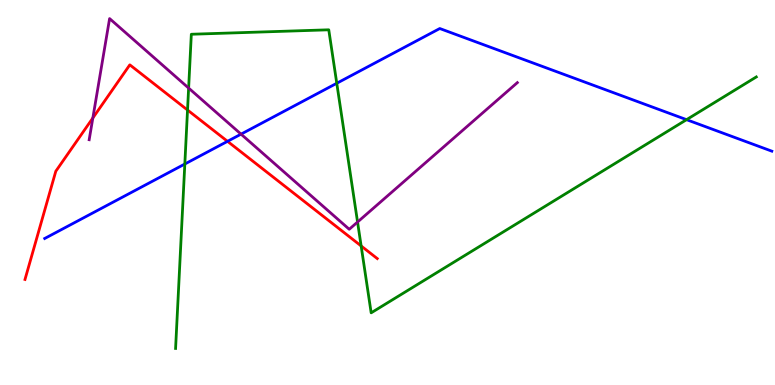[{'lines': ['blue', 'red'], 'intersections': [{'x': 2.94, 'y': 6.33}]}, {'lines': ['green', 'red'], 'intersections': [{'x': 2.42, 'y': 7.14}, {'x': 4.66, 'y': 3.61}]}, {'lines': ['purple', 'red'], 'intersections': [{'x': 1.2, 'y': 6.94}]}, {'lines': ['blue', 'green'], 'intersections': [{'x': 2.38, 'y': 5.74}, {'x': 4.35, 'y': 7.84}, {'x': 8.86, 'y': 6.89}]}, {'lines': ['blue', 'purple'], 'intersections': [{'x': 3.11, 'y': 6.52}]}, {'lines': ['green', 'purple'], 'intersections': [{'x': 2.43, 'y': 7.71}, {'x': 4.61, 'y': 4.23}]}]